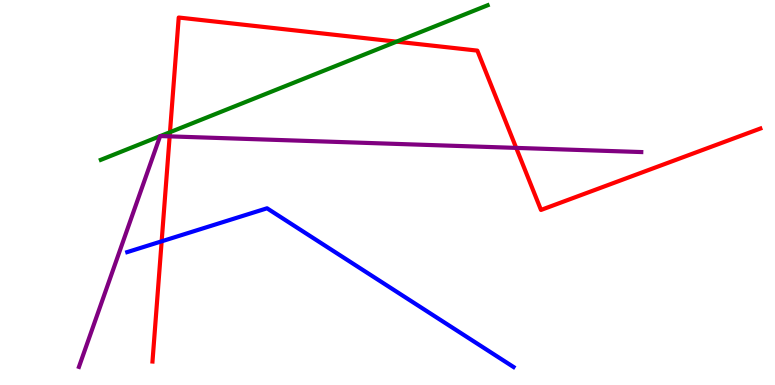[{'lines': ['blue', 'red'], 'intersections': [{'x': 2.09, 'y': 3.73}]}, {'lines': ['green', 'red'], 'intersections': [{'x': 2.19, 'y': 6.57}, {'x': 5.12, 'y': 8.92}]}, {'lines': ['purple', 'red'], 'intersections': [{'x': 2.19, 'y': 6.46}, {'x': 6.66, 'y': 6.16}]}, {'lines': ['blue', 'green'], 'intersections': []}, {'lines': ['blue', 'purple'], 'intersections': []}, {'lines': ['green', 'purple'], 'intersections': [{'x': 2.07, 'y': 6.46}, {'x': 2.07, 'y': 6.47}]}]